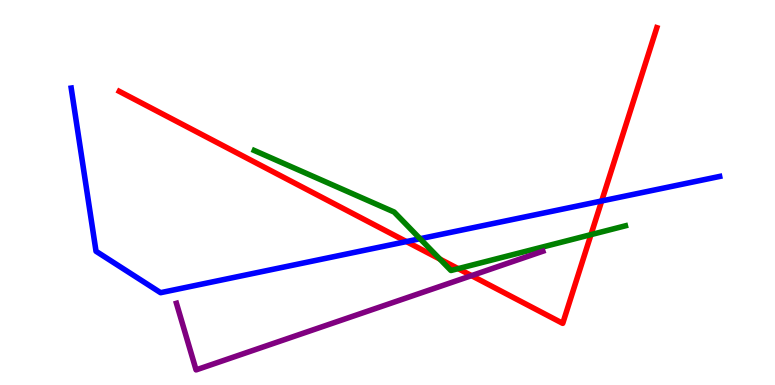[{'lines': ['blue', 'red'], 'intersections': [{'x': 5.24, 'y': 3.73}, {'x': 7.76, 'y': 4.78}]}, {'lines': ['green', 'red'], 'intersections': [{'x': 5.68, 'y': 3.27}, {'x': 5.91, 'y': 3.02}, {'x': 7.63, 'y': 3.91}]}, {'lines': ['purple', 'red'], 'intersections': [{'x': 6.08, 'y': 2.84}]}, {'lines': ['blue', 'green'], 'intersections': [{'x': 5.42, 'y': 3.8}]}, {'lines': ['blue', 'purple'], 'intersections': []}, {'lines': ['green', 'purple'], 'intersections': []}]